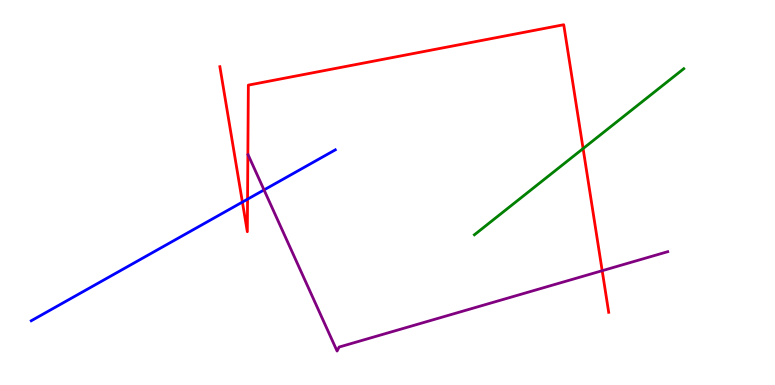[{'lines': ['blue', 'red'], 'intersections': [{'x': 3.13, 'y': 4.75}, {'x': 3.19, 'y': 4.83}]}, {'lines': ['green', 'red'], 'intersections': [{'x': 7.52, 'y': 6.14}]}, {'lines': ['purple', 'red'], 'intersections': [{'x': 7.77, 'y': 2.97}]}, {'lines': ['blue', 'green'], 'intersections': []}, {'lines': ['blue', 'purple'], 'intersections': [{'x': 3.41, 'y': 5.07}]}, {'lines': ['green', 'purple'], 'intersections': []}]